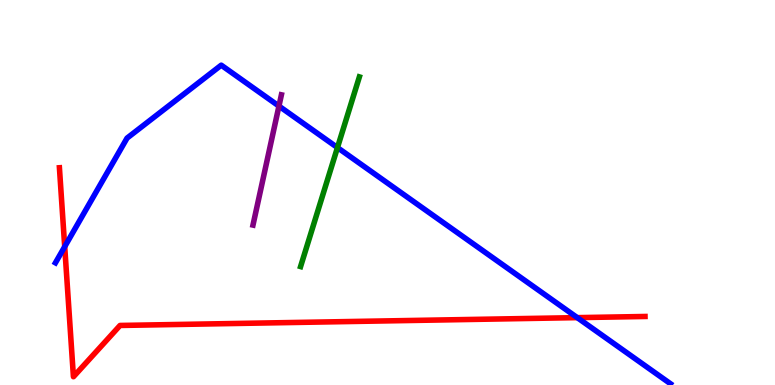[{'lines': ['blue', 'red'], 'intersections': [{'x': 0.835, 'y': 3.59}, {'x': 7.45, 'y': 1.75}]}, {'lines': ['green', 'red'], 'intersections': []}, {'lines': ['purple', 'red'], 'intersections': []}, {'lines': ['blue', 'green'], 'intersections': [{'x': 4.35, 'y': 6.17}]}, {'lines': ['blue', 'purple'], 'intersections': [{'x': 3.6, 'y': 7.24}]}, {'lines': ['green', 'purple'], 'intersections': []}]